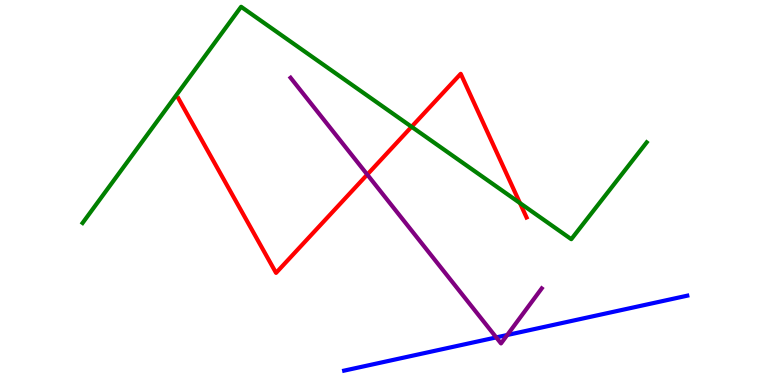[{'lines': ['blue', 'red'], 'intersections': []}, {'lines': ['green', 'red'], 'intersections': [{'x': 5.31, 'y': 6.71}, {'x': 6.71, 'y': 4.73}]}, {'lines': ['purple', 'red'], 'intersections': [{'x': 4.74, 'y': 5.47}]}, {'lines': ['blue', 'green'], 'intersections': []}, {'lines': ['blue', 'purple'], 'intersections': [{'x': 6.4, 'y': 1.24}, {'x': 6.55, 'y': 1.3}]}, {'lines': ['green', 'purple'], 'intersections': []}]